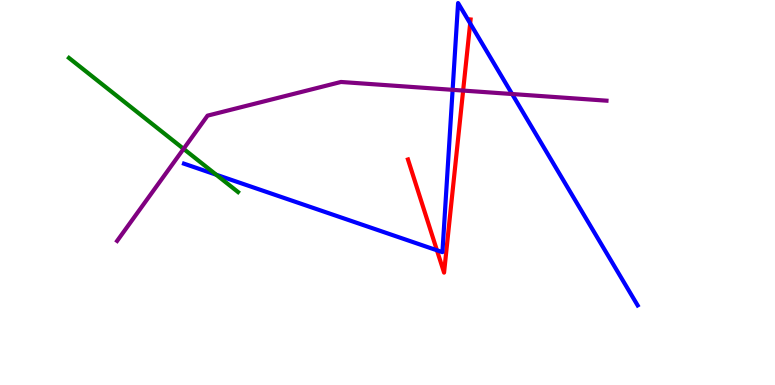[{'lines': ['blue', 'red'], 'intersections': [{'x': 5.64, 'y': 3.5}, {'x': 6.07, 'y': 9.39}]}, {'lines': ['green', 'red'], 'intersections': []}, {'lines': ['purple', 'red'], 'intersections': [{'x': 5.98, 'y': 7.65}]}, {'lines': ['blue', 'green'], 'intersections': [{'x': 2.79, 'y': 5.46}]}, {'lines': ['blue', 'purple'], 'intersections': [{'x': 5.84, 'y': 7.67}, {'x': 6.61, 'y': 7.56}]}, {'lines': ['green', 'purple'], 'intersections': [{'x': 2.37, 'y': 6.13}]}]